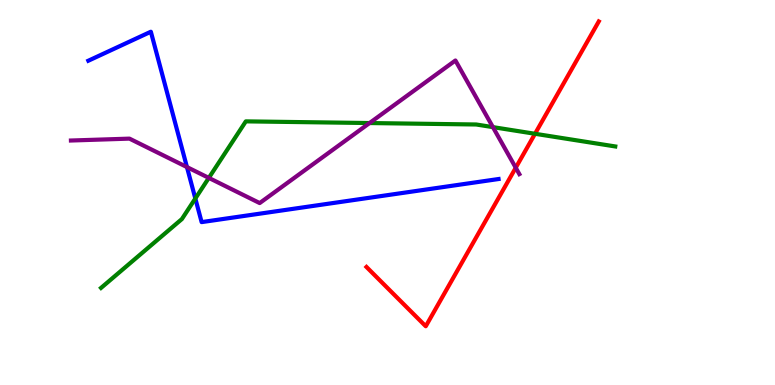[{'lines': ['blue', 'red'], 'intersections': []}, {'lines': ['green', 'red'], 'intersections': [{'x': 6.9, 'y': 6.53}]}, {'lines': ['purple', 'red'], 'intersections': [{'x': 6.65, 'y': 5.64}]}, {'lines': ['blue', 'green'], 'intersections': [{'x': 2.52, 'y': 4.84}]}, {'lines': ['blue', 'purple'], 'intersections': [{'x': 2.41, 'y': 5.66}]}, {'lines': ['green', 'purple'], 'intersections': [{'x': 2.69, 'y': 5.38}, {'x': 4.77, 'y': 6.8}, {'x': 6.36, 'y': 6.7}]}]